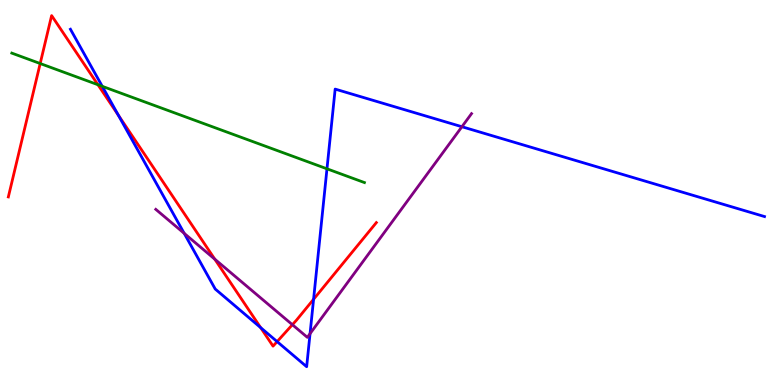[{'lines': ['blue', 'red'], 'intersections': [{'x': 1.53, 'y': 7.01}, {'x': 3.36, 'y': 1.49}, {'x': 3.58, 'y': 1.13}, {'x': 4.05, 'y': 2.23}]}, {'lines': ['green', 'red'], 'intersections': [{'x': 0.519, 'y': 8.35}, {'x': 1.26, 'y': 7.8}]}, {'lines': ['purple', 'red'], 'intersections': [{'x': 2.77, 'y': 3.27}, {'x': 3.77, 'y': 1.57}]}, {'lines': ['blue', 'green'], 'intersections': [{'x': 1.32, 'y': 7.76}, {'x': 4.22, 'y': 5.62}]}, {'lines': ['blue', 'purple'], 'intersections': [{'x': 2.38, 'y': 3.94}, {'x': 4.0, 'y': 1.33}, {'x': 5.96, 'y': 6.71}]}, {'lines': ['green', 'purple'], 'intersections': []}]